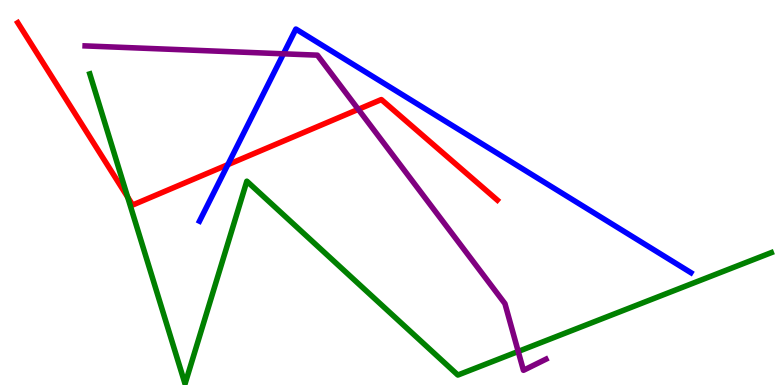[{'lines': ['blue', 'red'], 'intersections': [{'x': 2.94, 'y': 5.72}]}, {'lines': ['green', 'red'], 'intersections': [{'x': 1.65, 'y': 4.88}]}, {'lines': ['purple', 'red'], 'intersections': [{'x': 4.62, 'y': 7.16}]}, {'lines': ['blue', 'green'], 'intersections': []}, {'lines': ['blue', 'purple'], 'intersections': [{'x': 3.66, 'y': 8.6}]}, {'lines': ['green', 'purple'], 'intersections': [{'x': 6.69, 'y': 0.871}]}]